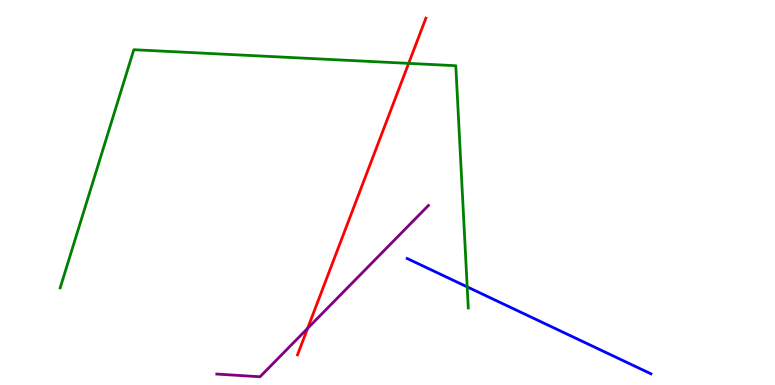[{'lines': ['blue', 'red'], 'intersections': []}, {'lines': ['green', 'red'], 'intersections': [{'x': 5.27, 'y': 8.35}]}, {'lines': ['purple', 'red'], 'intersections': [{'x': 3.97, 'y': 1.47}]}, {'lines': ['blue', 'green'], 'intersections': [{'x': 6.03, 'y': 2.55}]}, {'lines': ['blue', 'purple'], 'intersections': []}, {'lines': ['green', 'purple'], 'intersections': []}]